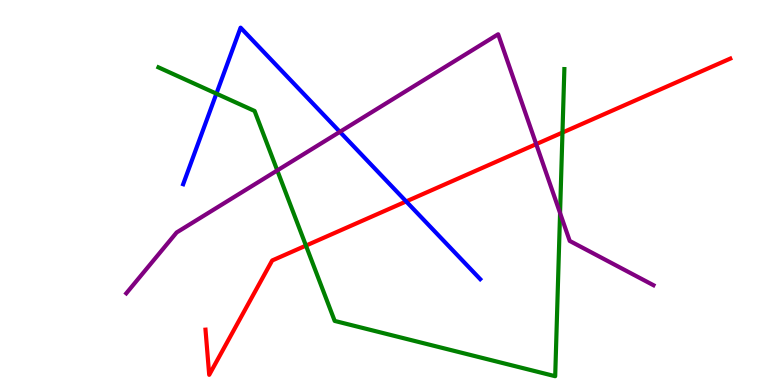[{'lines': ['blue', 'red'], 'intersections': [{'x': 5.24, 'y': 4.77}]}, {'lines': ['green', 'red'], 'intersections': [{'x': 3.95, 'y': 3.62}, {'x': 7.26, 'y': 6.56}]}, {'lines': ['purple', 'red'], 'intersections': [{'x': 6.92, 'y': 6.26}]}, {'lines': ['blue', 'green'], 'intersections': [{'x': 2.79, 'y': 7.57}]}, {'lines': ['blue', 'purple'], 'intersections': [{'x': 4.39, 'y': 6.58}]}, {'lines': ['green', 'purple'], 'intersections': [{'x': 3.58, 'y': 5.57}, {'x': 7.23, 'y': 4.47}]}]